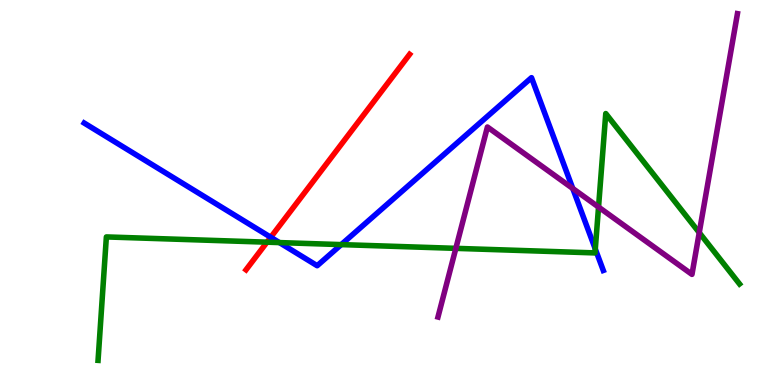[{'lines': ['blue', 'red'], 'intersections': [{'x': 3.49, 'y': 3.84}]}, {'lines': ['green', 'red'], 'intersections': [{'x': 3.45, 'y': 3.71}]}, {'lines': ['purple', 'red'], 'intersections': []}, {'lines': ['blue', 'green'], 'intersections': [{'x': 3.61, 'y': 3.7}, {'x': 4.4, 'y': 3.65}, {'x': 7.68, 'y': 3.53}]}, {'lines': ['blue', 'purple'], 'intersections': [{'x': 7.39, 'y': 5.1}]}, {'lines': ['green', 'purple'], 'intersections': [{'x': 5.88, 'y': 3.55}, {'x': 7.72, 'y': 4.62}, {'x': 9.02, 'y': 3.96}]}]